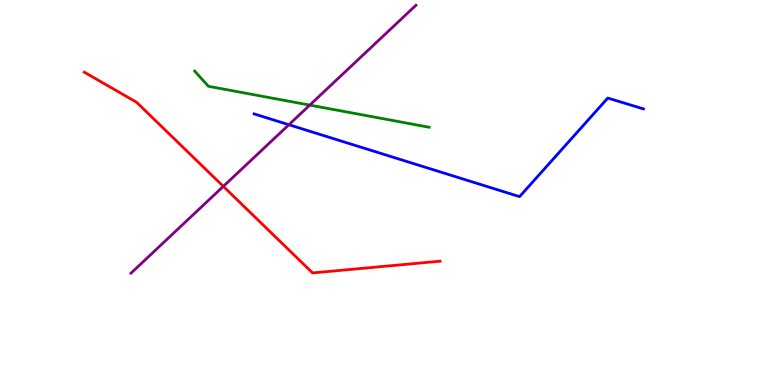[{'lines': ['blue', 'red'], 'intersections': []}, {'lines': ['green', 'red'], 'intersections': []}, {'lines': ['purple', 'red'], 'intersections': [{'x': 2.88, 'y': 5.16}]}, {'lines': ['blue', 'green'], 'intersections': []}, {'lines': ['blue', 'purple'], 'intersections': [{'x': 3.73, 'y': 6.76}]}, {'lines': ['green', 'purple'], 'intersections': [{'x': 4.0, 'y': 7.27}]}]